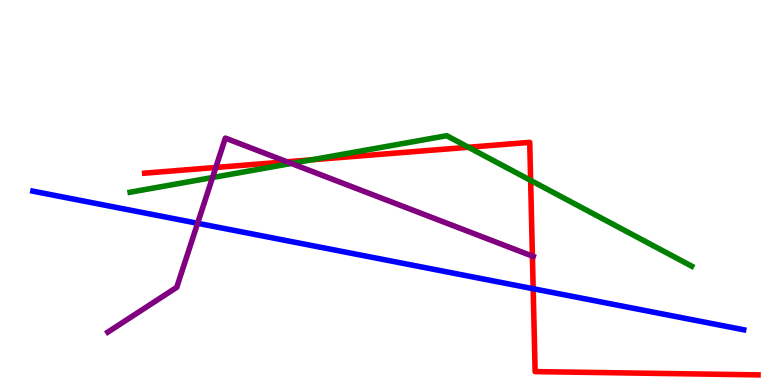[{'lines': ['blue', 'red'], 'intersections': [{'x': 6.88, 'y': 2.5}]}, {'lines': ['green', 'red'], 'intersections': [{'x': 4.02, 'y': 5.85}, {'x': 6.04, 'y': 6.17}, {'x': 6.85, 'y': 5.31}]}, {'lines': ['purple', 'red'], 'intersections': [{'x': 2.78, 'y': 5.65}, {'x': 3.7, 'y': 5.8}, {'x': 6.87, 'y': 3.35}]}, {'lines': ['blue', 'green'], 'intersections': []}, {'lines': ['blue', 'purple'], 'intersections': [{'x': 2.55, 'y': 4.2}]}, {'lines': ['green', 'purple'], 'intersections': [{'x': 2.74, 'y': 5.39}, {'x': 3.76, 'y': 5.75}]}]